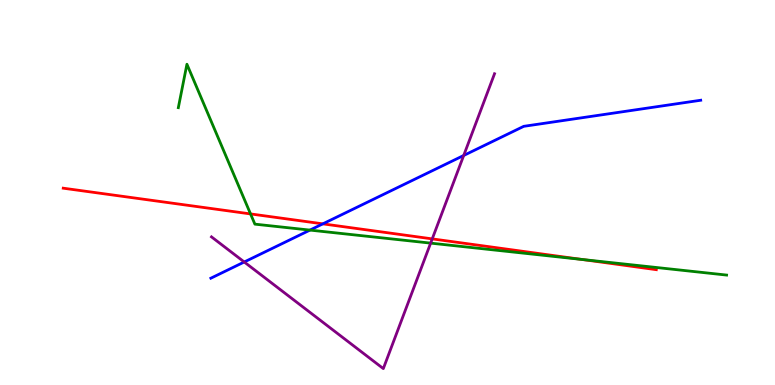[{'lines': ['blue', 'red'], 'intersections': [{'x': 4.17, 'y': 4.19}]}, {'lines': ['green', 'red'], 'intersections': [{'x': 3.23, 'y': 4.44}, {'x': 7.51, 'y': 3.26}]}, {'lines': ['purple', 'red'], 'intersections': [{'x': 5.58, 'y': 3.8}]}, {'lines': ['blue', 'green'], 'intersections': [{'x': 4.0, 'y': 4.02}]}, {'lines': ['blue', 'purple'], 'intersections': [{'x': 3.15, 'y': 3.2}, {'x': 5.98, 'y': 5.96}]}, {'lines': ['green', 'purple'], 'intersections': [{'x': 5.56, 'y': 3.69}]}]